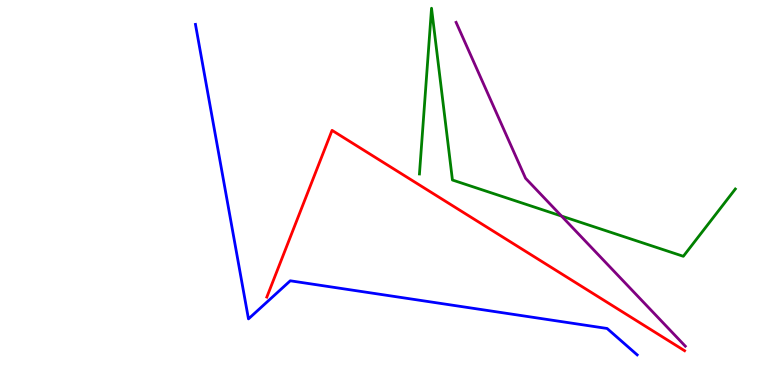[{'lines': ['blue', 'red'], 'intersections': []}, {'lines': ['green', 'red'], 'intersections': []}, {'lines': ['purple', 'red'], 'intersections': []}, {'lines': ['blue', 'green'], 'intersections': []}, {'lines': ['blue', 'purple'], 'intersections': []}, {'lines': ['green', 'purple'], 'intersections': [{'x': 7.25, 'y': 4.39}]}]